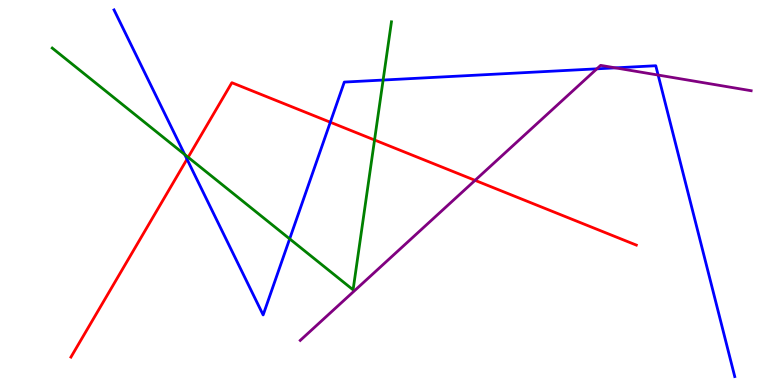[{'lines': ['blue', 'red'], 'intersections': [{'x': 2.41, 'y': 5.87}, {'x': 4.26, 'y': 6.83}]}, {'lines': ['green', 'red'], 'intersections': [{'x': 2.43, 'y': 5.92}, {'x': 4.83, 'y': 6.36}]}, {'lines': ['purple', 'red'], 'intersections': [{'x': 6.13, 'y': 5.32}]}, {'lines': ['blue', 'green'], 'intersections': [{'x': 2.38, 'y': 5.99}, {'x': 3.74, 'y': 3.8}, {'x': 4.94, 'y': 7.92}]}, {'lines': ['blue', 'purple'], 'intersections': [{'x': 7.7, 'y': 8.21}, {'x': 7.94, 'y': 8.24}, {'x': 8.49, 'y': 8.05}]}, {'lines': ['green', 'purple'], 'intersections': []}]